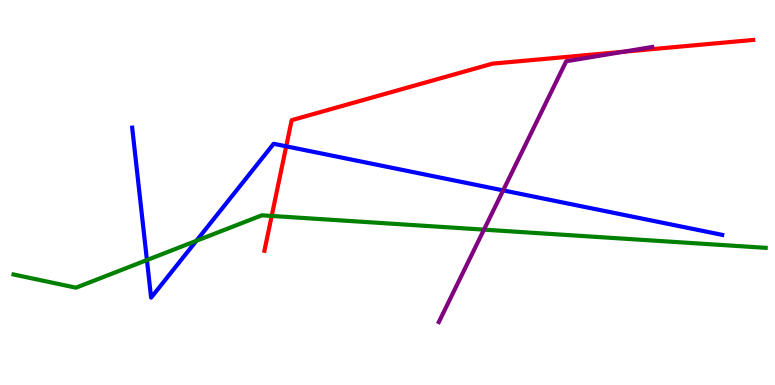[{'lines': ['blue', 'red'], 'intersections': [{'x': 3.69, 'y': 6.2}]}, {'lines': ['green', 'red'], 'intersections': [{'x': 3.51, 'y': 4.39}]}, {'lines': ['purple', 'red'], 'intersections': [{'x': 8.05, 'y': 8.66}]}, {'lines': ['blue', 'green'], 'intersections': [{'x': 1.9, 'y': 3.25}, {'x': 2.53, 'y': 3.75}]}, {'lines': ['blue', 'purple'], 'intersections': [{'x': 6.49, 'y': 5.06}]}, {'lines': ['green', 'purple'], 'intersections': [{'x': 6.24, 'y': 4.04}]}]